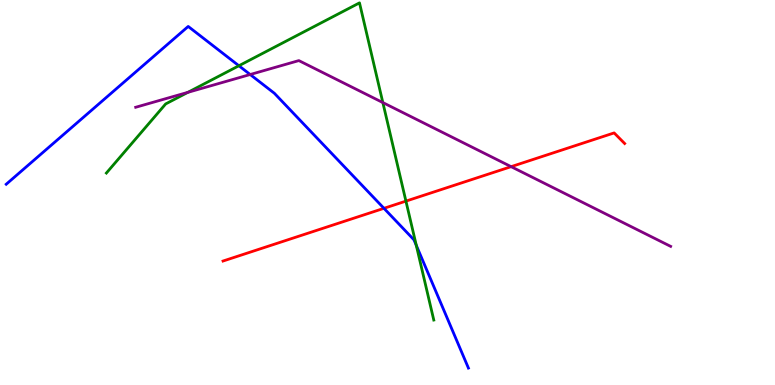[{'lines': ['blue', 'red'], 'intersections': [{'x': 4.95, 'y': 4.59}]}, {'lines': ['green', 'red'], 'intersections': [{'x': 5.24, 'y': 4.78}]}, {'lines': ['purple', 'red'], 'intersections': [{'x': 6.6, 'y': 5.67}]}, {'lines': ['blue', 'green'], 'intersections': [{'x': 3.08, 'y': 8.29}, {'x': 5.37, 'y': 3.63}]}, {'lines': ['blue', 'purple'], 'intersections': [{'x': 3.23, 'y': 8.06}]}, {'lines': ['green', 'purple'], 'intersections': [{'x': 2.42, 'y': 7.6}, {'x': 4.94, 'y': 7.34}]}]